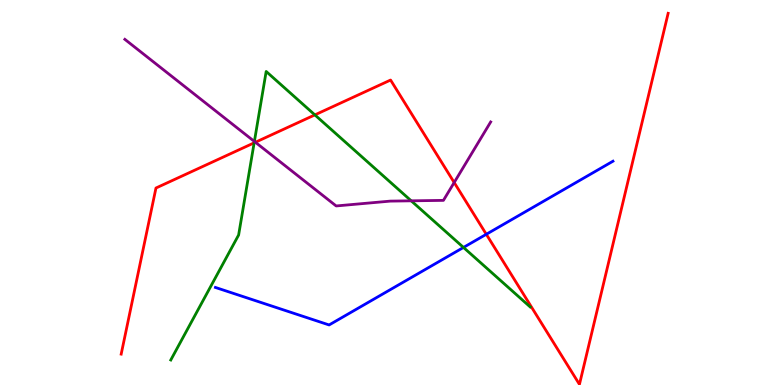[{'lines': ['blue', 'red'], 'intersections': [{'x': 6.27, 'y': 3.91}]}, {'lines': ['green', 'red'], 'intersections': [{'x': 3.28, 'y': 6.29}, {'x': 4.06, 'y': 7.02}]}, {'lines': ['purple', 'red'], 'intersections': [{'x': 3.3, 'y': 6.3}, {'x': 5.86, 'y': 5.26}]}, {'lines': ['blue', 'green'], 'intersections': [{'x': 5.98, 'y': 3.57}]}, {'lines': ['blue', 'purple'], 'intersections': []}, {'lines': ['green', 'purple'], 'intersections': [{'x': 3.28, 'y': 6.33}, {'x': 5.31, 'y': 4.78}]}]